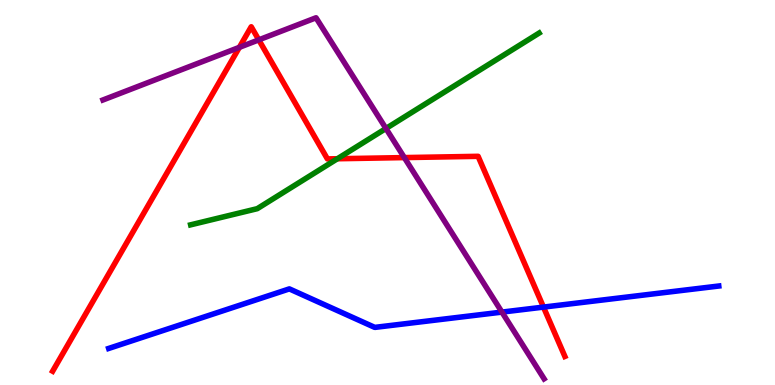[{'lines': ['blue', 'red'], 'intersections': [{'x': 7.01, 'y': 2.02}]}, {'lines': ['green', 'red'], 'intersections': [{'x': 4.35, 'y': 5.88}]}, {'lines': ['purple', 'red'], 'intersections': [{'x': 3.09, 'y': 8.77}, {'x': 3.34, 'y': 8.96}, {'x': 5.22, 'y': 5.91}]}, {'lines': ['blue', 'green'], 'intersections': []}, {'lines': ['blue', 'purple'], 'intersections': [{'x': 6.48, 'y': 1.89}]}, {'lines': ['green', 'purple'], 'intersections': [{'x': 4.98, 'y': 6.66}]}]